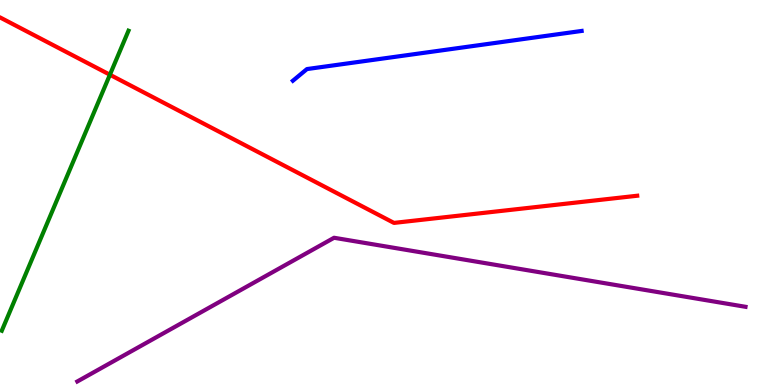[{'lines': ['blue', 'red'], 'intersections': []}, {'lines': ['green', 'red'], 'intersections': [{'x': 1.42, 'y': 8.06}]}, {'lines': ['purple', 'red'], 'intersections': []}, {'lines': ['blue', 'green'], 'intersections': []}, {'lines': ['blue', 'purple'], 'intersections': []}, {'lines': ['green', 'purple'], 'intersections': []}]